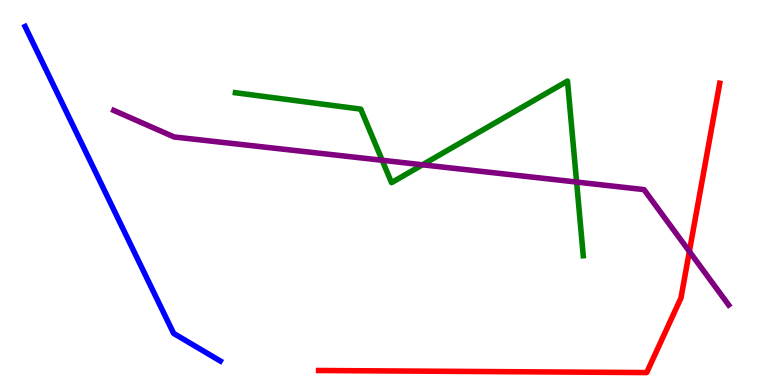[{'lines': ['blue', 'red'], 'intersections': []}, {'lines': ['green', 'red'], 'intersections': []}, {'lines': ['purple', 'red'], 'intersections': [{'x': 8.9, 'y': 3.47}]}, {'lines': ['blue', 'green'], 'intersections': []}, {'lines': ['blue', 'purple'], 'intersections': []}, {'lines': ['green', 'purple'], 'intersections': [{'x': 4.93, 'y': 5.84}, {'x': 5.45, 'y': 5.72}, {'x': 7.44, 'y': 5.27}]}]